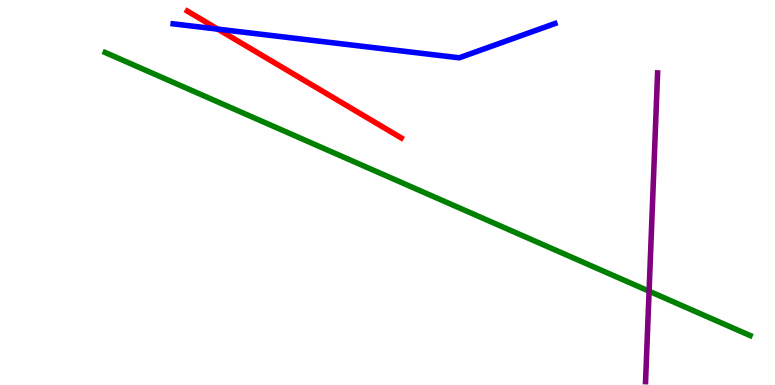[{'lines': ['blue', 'red'], 'intersections': [{'x': 2.81, 'y': 9.24}]}, {'lines': ['green', 'red'], 'intersections': []}, {'lines': ['purple', 'red'], 'intersections': []}, {'lines': ['blue', 'green'], 'intersections': []}, {'lines': ['blue', 'purple'], 'intersections': []}, {'lines': ['green', 'purple'], 'intersections': [{'x': 8.38, 'y': 2.44}]}]